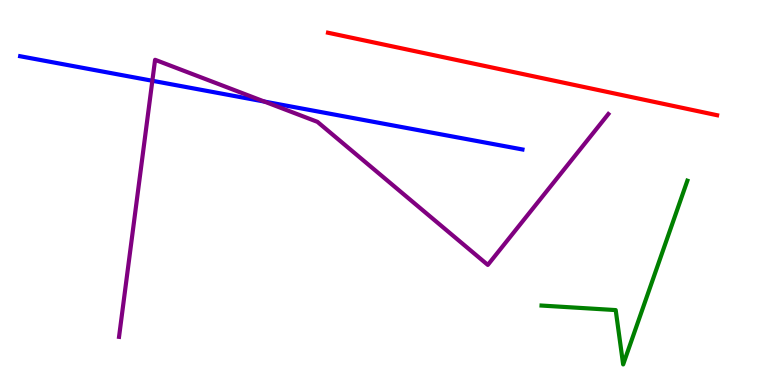[{'lines': ['blue', 'red'], 'intersections': []}, {'lines': ['green', 'red'], 'intersections': []}, {'lines': ['purple', 'red'], 'intersections': []}, {'lines': ['blue', 'green'], 'intersections': []}, {'lines': ['blue', 'purple'], 'intersections': [{'x': 1.97, 'y': 7.9}, {'x': 3.41, 'y': 7.36}]}, {'lines': ['green', 'purple'], 'intersections': []}]